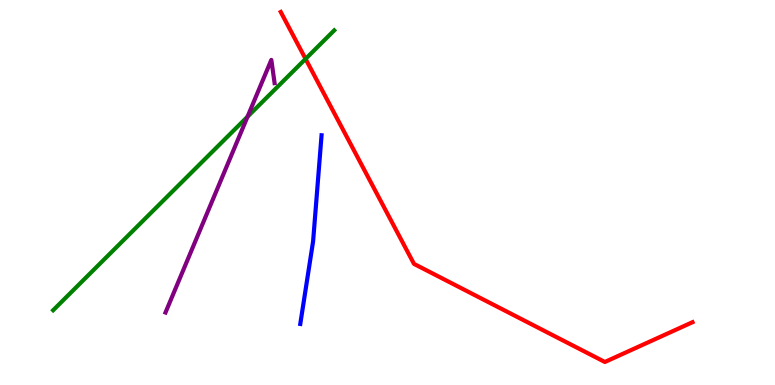[{'lines': ['blue', 'red'], 'intersections': []}, {'lines': ['green', 'red'], 'intersections': [{'x': 3.94, 'y': 8.47}]}, {'lines': ['purple', 'red'], 'intersections': []}, {'lines': ['blue', 'green'], 'intersections': []}, {'lines': ['blue', 'purple'], 'intersections': []}, {'lines': ['green', 'purple'], 'intersections': [{'x': 3.19, 'y': 6.97}]}]